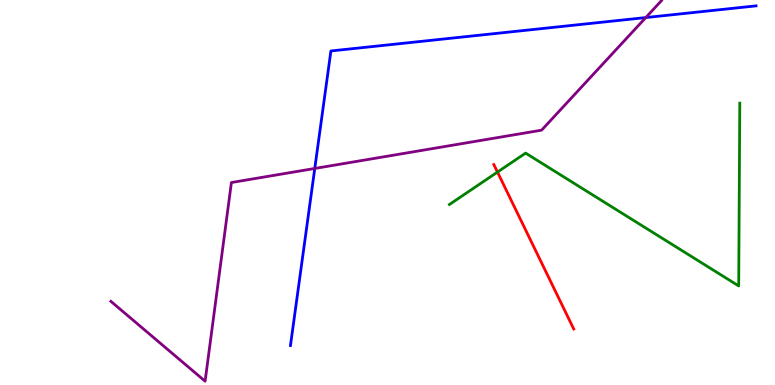[{'lines': ['blue', 'red'], 'intersections': []}, {'lines': ['green', 'red'], 'intersections': [{'x': 6.42, 'y': 5.53}]}, {'lines': ['purple', 'red'], 'intersections': []}, {'lines': ['blue', 'green'], 'intersections': []}, {'lines': ['blue', 'purple'], 'intersections': [{'x': 4.06, 'y': 5.62}, {'x': 8.33, 'y': 9.54}]}, {'lines': ['green', 'purple'], 'intersections': []}]